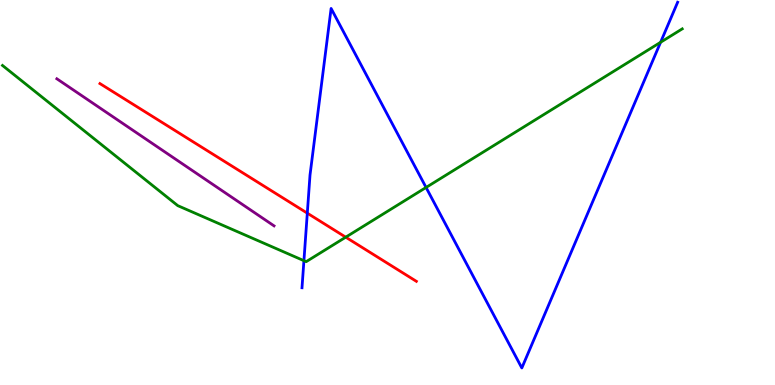[{'lines': ['blue', 'red'], 'intersections': [{'x': 3.97, 'y': 4.46}]}, {'lines': ['green', 'red'], 'intersections': [{'x': 4.46, 'y': 3.84}]}, {'lines': ['purple', 'red'], 'intersections': []}, {'lines': ['blue', 'green'], 'intersections': [{'x': 3.92, 'y': 3.23}, {'x': 5.5, 'y': 5.13}, {'x': 8.52, 'y': 8.9}]}, {'lines': ['blue', 'purple'], 'intersections': []}, {'lines': ['green', 'purple'], 'intersections': []}]